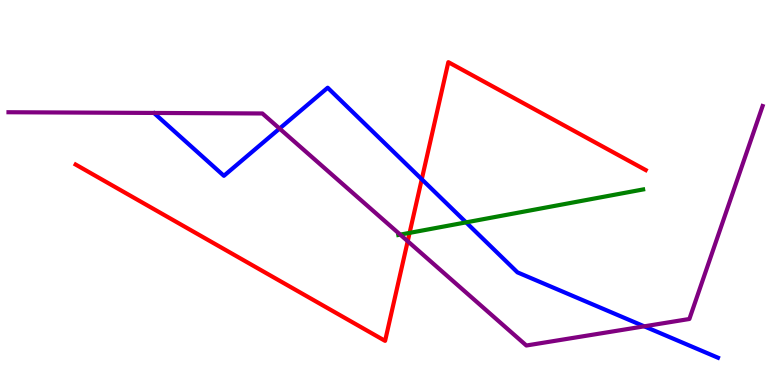[{'lines': ['blue', 'red'], 'intersections': [{'x': 5.44, 'y': 5.34}]}, {'lines': ['green', 'red'], 'intersections': [{'x': 5.29, 'y': 3.95}]}, {'lines': ['purple', 'red'], 'intersections': [{'x': 5.26, 'y': 3.73}]}, {'lines': ['blue', 'green'], 'intersections': [{'x': 6.01, 'y': 4.22}]}, {'lines': ['blue', 'purple'], 'intersections': [{'x': 3.61, 'y': 6.66}, {'x': 8.31, 'y': 1.52}]}, {'lines': ['green', 'purple'], 'intersections': [{'x': 5.16, 'y': 3.91}]}]